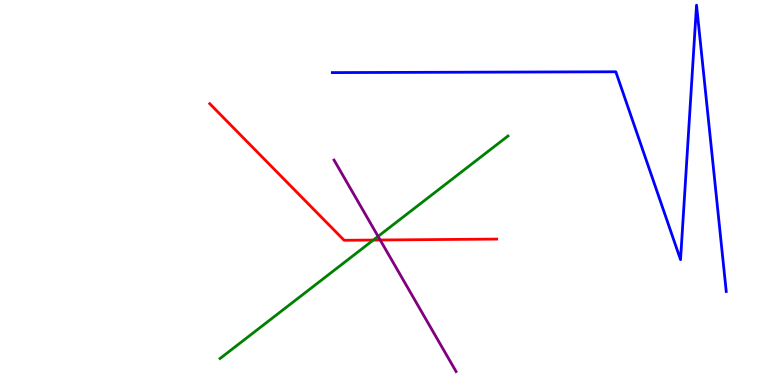[{'lines': ['blue', 'red'], 'intersections': []}, {'lines': ['green', 'red'], 'intersections': [{'x': 4.82, 'y': 3.76}]}, {'lines': ['purple', 'red'], 'intersections': [{'x': 4.91, 'y': 3.77}]}, {'lines': ['blue', 'green'], 'intersections': []}, {'lines': ['blue', 'purple'], 'intersections': []}, {'lines': ['green', 'purple'], 'intersections': [{'x': 4.88, 'y': 3.86}]}]